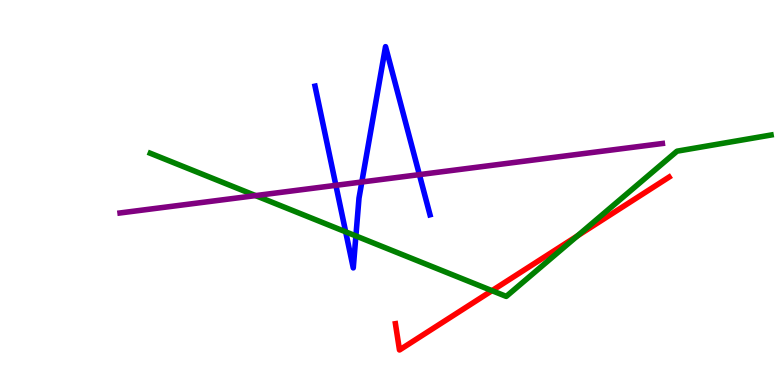[{'lines': ['blue', 'red'], 'intersections': []}, {'lines': ['green', 'red'], 'intersections': [{'x': 6.35, 'y': 2.45}, {'x': 7.45, 'y': 3.87}]}, {'lines': ['purple', 'red'], 'intersections': []}, {'lines': ['blue', 'green'], 'intersections': [{'x': 4.46, 'y': 3.98}, {'x': 4.59, 'y': 3.87}]}, {'lines': ['blue', 'purple'], 'intersections': [{'x': 4.33, 'y': 5.19}, {'x': 4.67, 'y': 5.27}, {'x': 5.41, 'y': 5.46}]}, {'lines': ['green', 'purple'], 'intersections': [{'x': 3.3, 'y': 4.92}]}]